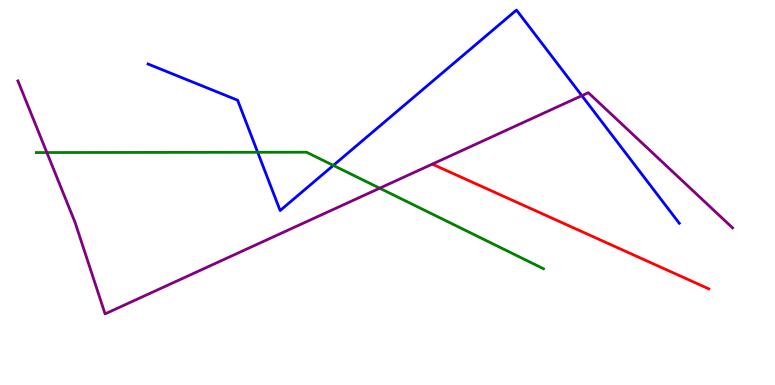[{'lines': ['blue', 'red'], 'intersections': []}, {'lines': ['green', 'red'], 'intersections': []}, {'lines': ['purple', 'red'], 'intersections': []}, {'lines': ['blue', 'green'], 'intersections': [{'x': 3.32, 'y': 6.04}, {'x': 4.3, 'y': 5.7}]}, {'lines': ['blue', 'purple'], 'intersections': [{'x': 7.51, 'y': 7.52}]}, {'lines': ['green', 'purple'], 'intersections': [{'x': 0.605, 'y': 6.04}, {'x': 4.9, 'y': 5.11}]}]